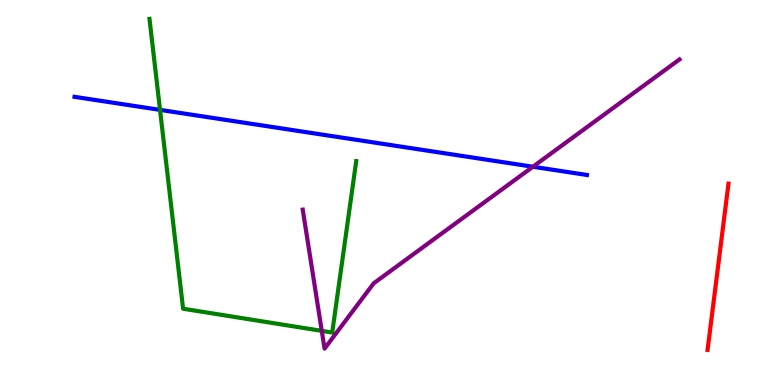[{'lines': ['blue', 'red'], 'intersections': []}, {'lines': ['green', 'red'], 'intersections': []}, {'lines': ['purple', 'red'], 'intersections': []}, {'lines': ['blue', 'green'], 'intersections': [{'x': 2.06, 'y': 7.15}]}, {'lines': ['blue', 'purple'], 'intersections': [{'x': 6.88, 'y': 5.67}]}, {'lines': ['green', 'purple'], 'intersections': [{'x': 4.15, 'y': 1.41}]}]